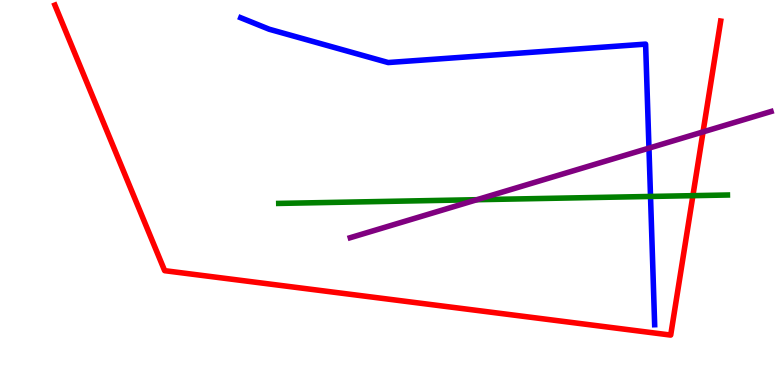[{'lines': ['blue', 'red'], 'intersections': []}, {'lines': ['green', 'red'], 'intersections': [{'x': 8.94, 'y': 4.92}]}, {'lines': ['purple', 'red'], 'intersections': [{'x': 9.07, 'y': 6.57}]}, {'lines': ['blue', 'green'], 'intersections': [{'x': 8.39, 'y': 4.9}]}, {'lines': ['blue', 'purple'], 'intersections': [{'x': 8.37, 'y': 6.15}]}, {'lines': ['green', 'purple'], 'intersections': [{'x': 6.15, 'y': 4.81}]}]